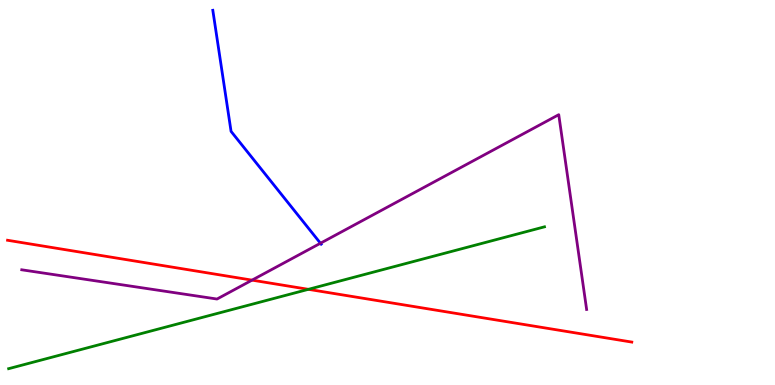[{'lines': ['blue', 'red'], 'intersections': []}, {'lines': ['green', 'red'], 'intersections': [{'x': 3.98, 'y': 2.48}]}, {'lines': ['purple', 'red'], 'intersections': [{'x': 3.25, 'y': 2.72}]}, {'lines': ['blue', 'green'], 'intersections': []}, {'lines': ['blue', 'purple'], 'intersections': [{'x': 4.13, 'y': 3.68}]}, {'lines': ['green', 'purple'], 'intersections': []}]